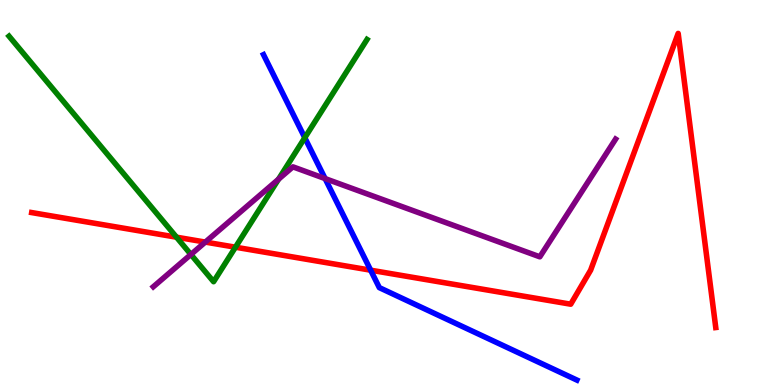[{'lines': ['blue', 'red'], 'intersections': [{'x': 4.78, 'y': 2.98}]}, {'lines': ['green', 'red'], 'intersections': [{'x': 2.28, 'y': 3.84}, {'x': 3.04, 'y': 3.58}]}, {'lines': ['purple', 'red'], 'intersections': [{'x': 2.65, 'y': 3.71}]}, {'lines': ['blue', 'green'], 'intersections': [{'x': 3.93, 'y': 6.42}]}, {'lines': ['blue', 'purple'], 'intersections': [{'x': 4.19, 'y': 5.36}]}, {'lines': ['green', 'purple'], 'intersections': [{'x': 2.46, 'y': 3.39}, {'x': 3.59, 'y': 5.35}]}]